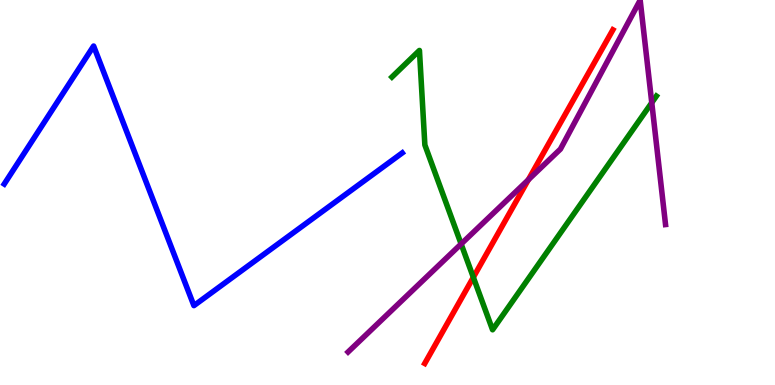[{'lines': ['blue', 'red'], 'intersections': []}, {'lines': ['green', 'red'], 'intersections': [{'x': 6.11, 'y': 2.8}]}, {'lines': ['purple', 'red'], 'intersections': [{'x': 6.82, 'y': 5.33}]}, {'lines': ['blue', 'green'], 'intersections': []}, {'lines': ['blue', 'purple'], 'intersections': []}, {'lines': ['green', 'purple'], 'intersections': [{'x': 5.95, 'y': 3.66}, {'x': 8.41, 'y': 7.33}]}]